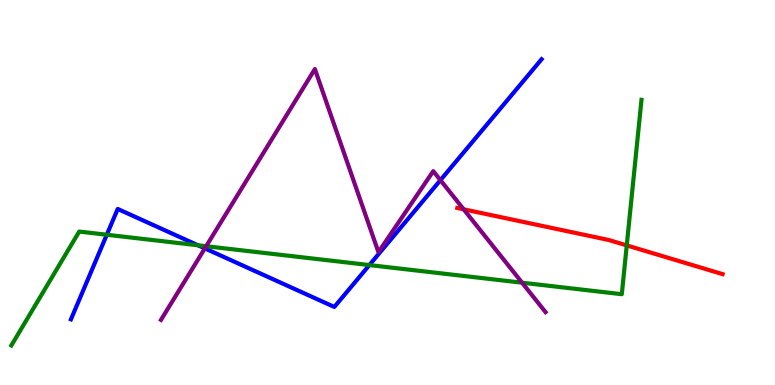[{'lines': ['blue', 'red'], 'intersections': []}, {'lines': ['green', 'red'], 'intersections': [{'x': 8.09, 'y': 3.63}]}, {'lines': ['purple', 'red'], 'intersections': [{'x': 5.98, 'y': 4.56}]}, {'lines': ['blue', 'green'], 'intersections': [{'x': 1.38, 'y': 3.9}, {'x': 2.55, 'y': 3.63}, {'x': 4.77, 'y': 3.12}]}, {'lines': ['blue', 'purple'], 'intersections': [{'x': 2.64, 'y': 3.55}, {'x': 5.68, 'y': 5.32}]}, {'lines': ['green', 'purple'], 'intersections': [{'x': 2.66, 'y': 3.6}, {'x': 6.74, 'y': 2.66}]}]